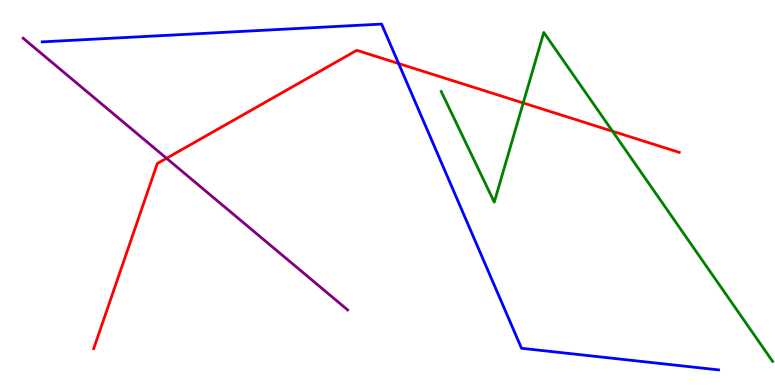[{'lines': ['blue', 'red'], 'intersections': [{'x': 5.14, 'y': 8.35}]}, {'lines': ['green', 'red'], 'intersections': [{'x': 6.75, 'y': 7.33}, {'x': 7.9, 'y': 6.59}]}, {'lines': ['purple', 'red'], 'intersections': [{'x': 2.15, 'y': 5.89}]}, {'lines': ['blue', 'green'], 'intersections': []}, {'lines': ['blue', 'purple'], 'intersections': []}, {'lines': ['green', 'purple'], 'intersections': []}]